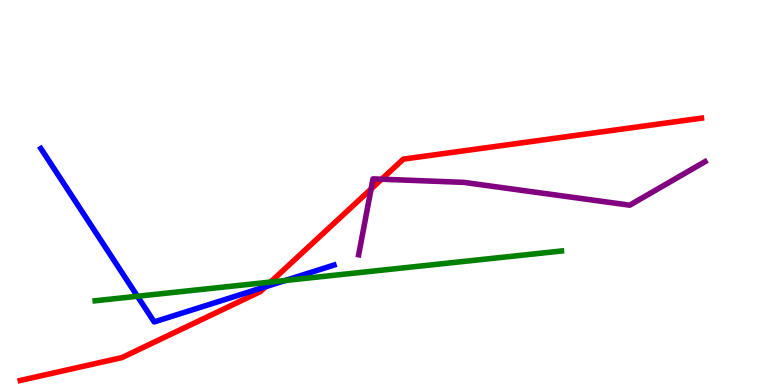[{'lines': ['blue', 'red'], 'intersections': [{'x': 3.43, 'y': 2.55}]}, {'lines': ['green', 'red'], 'intersections': [{'x': 3.49, 'y': 2.67}]}, {'lines': ['purple', 'red'], 'intersections': [{'x': 4.79, 'y': 5.09}, {'x': 4.92, 'y': 5.35}]}, {'lines': ['blue', 'green'], 'intersections': [{'x': 1.77, 'y': 2.3}, {'x': 3.68, 'y': 2.71}]}, {'lines': ['blue', 'purple'], 'intersections': []}, {'lines': ['green', 'purple'], 'intersections': []}]